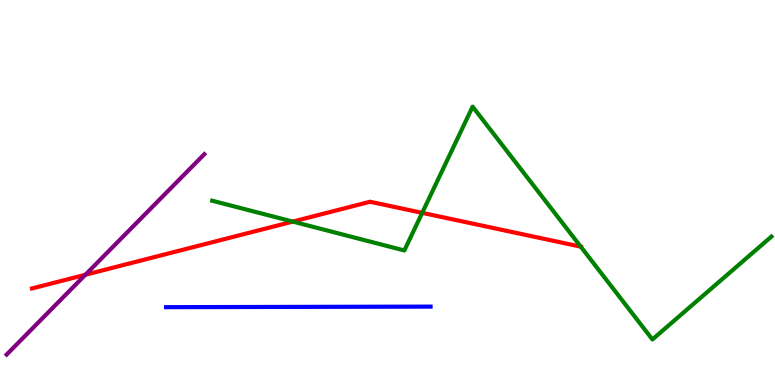[{'lines': ['blue', 'red'], 'intersections': []}, {'lines': ['green', 'red'], 'intersections': [{'x': 3.78, 'y': 4.24}, {'x': 5.45, 'y': 4.47}, {'x': 7.49, 'y': 3.59}]}, {'lines': ['purple', 'red'], 'intersections': [{'x': 1.1, 'y': 2.86}]}, {'lines': ['blue', 'green'], 'intersections': []}, {'lines': ['blue', 'purple'], 'intersections': []}, {'lines': ['green', 'purple'], 'intersections': []}]